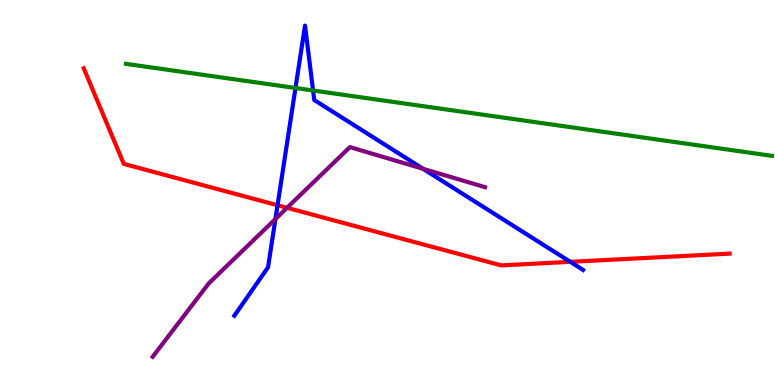[{'lines': ['blue', 'red'], 'intersections': [{'x': 3.58, 'y': 4.67}, {'x': 7.36, 'y': 3.2}]}, {'lines': ['green', 'red'], 'intersections': []}, {'lines': ['purple', 'red'], 'intersections': [{'x': 3.7, 'y': 4.6}]}, {'lines': ['blue', 'green'], 'intersections': [{'x': 3.81, 'y': 7.71}, {'x': 4.04, 'y': 7.65}]}, {'lines': ['blue', 'purple'], 'intersections': [{'x': 3.55, 'y': 4.31}, {'x': 5.46, 'y': 5.62}]}, {'lines': ['green', 'purple'], 'intersections': []}]